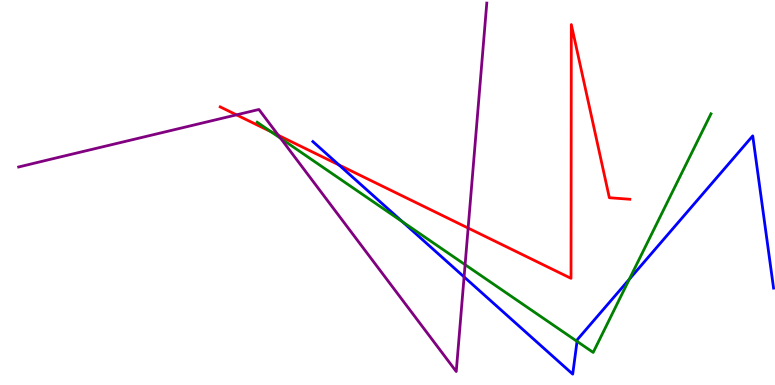[{'lines': ['blue', 'red'], 'intersections': [{'x': 4.37, 'y': 5.72}]}, {'lines': ['green', 'red'], 'intersections': [{'x': 3.5, 'y': 6.58}]}, {'lines': ['purple', 'red'], 'intersections': [{'x': 3.05, 'y': 7.02}, {'x': 3.59, 'y': 6.48}, {'x': 6.04, 'y': 4.08}]}, {'lines': ['blue', 'green'], 'intersections': [{'x': 5.19, 'y': 4.24}, {'x': 7.45, 'y': 1.13}, {'x': 8.12, 'y': 2.75}]}, {'lines': ['blue', 'purple'], 'intersections': [{'x': 5.99, 'y': 2.81}]}, {'lines': ['green', 'purple'], 'intersections': [{'x': 3.62, 'y': 6.41}, {'x': 6.0, 'y': 3.13}]}]